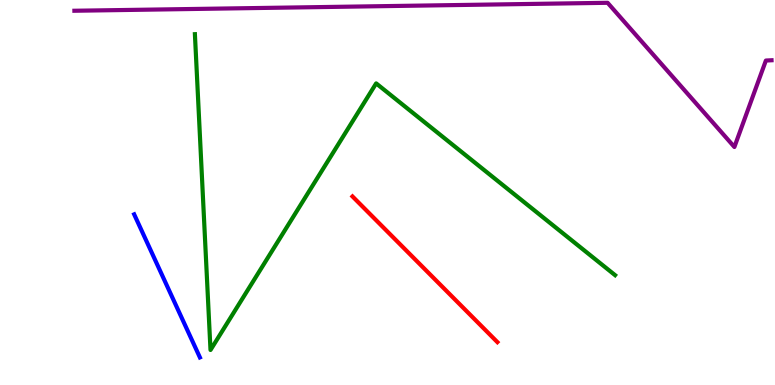[{'lines': ['blue', 'red'], 'intersections': []}, {'lines': ['green', 'red'], 'intersections': []}, {'lines': ['purple', 'red'], 'intersections': []}, {'lines': ['blue', 'green'], 'intersections': []}, {'lines': ['blue', 'purple'], 'intersections': []}, {'lines': ['green', 'purple'], 'intersections': []}]